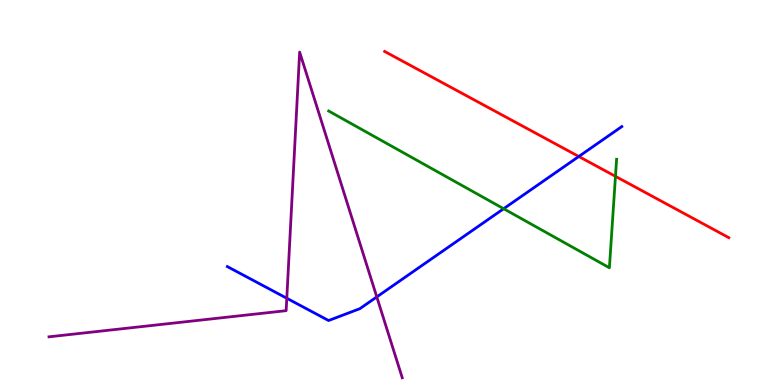[{'lines': ['blue', 'red'], 'intersections': [{'x': 7.47, 'y': 5.94}]}, {'lines': ['green', 'red'], 'intersections': [{'x': 7.94, 'y': 5.42}]}, {'lines': ['purple', 'red'], 'intersections': []}, {'lines': ['blue', 'green'], 'intersections': [{'x': 6.5, 'y': 4.58}]}, {'lines': ['blue', 'purple'], 'intersections': [{'x': 3.7, 'y': 2.25}, {'x': 4.86, 'y': 2.29}]}, {'lines': ['green', 'purple'], 'intersections': []}]